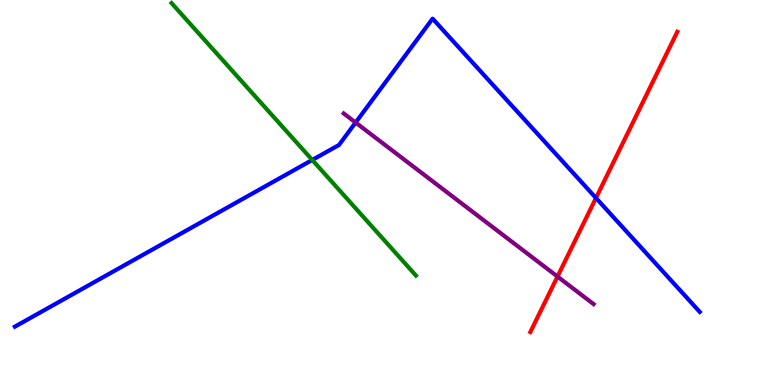[{'lines': ['blue', 'red'], 'intersections': [{'x': 7.69, 'y': 4.86}]}, {'lines': ['green', 'red'], 'intersections': []}, {'lines': ['purple', 'red'], 'intersections': [{'x': 7.19, 'y': 2.82}]}, {'lines': ['blue', 'green'], 'intersections': [{'x': 4.03, 'y': 5.85}]}, {'lines': ['blue', 'purple'], 'intersections': [{'x': 4.59, 'y': 6.82}]}, {'lines': ['green', 'purple'], 'intersections': []}]